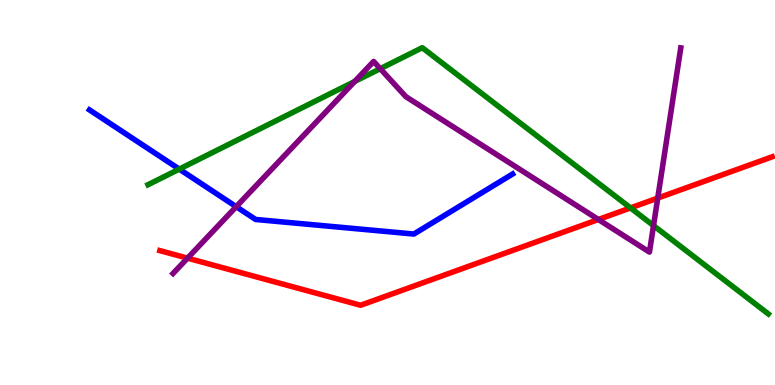[{'lines': ['blue', 'red'], 'intersections': []}, {'lines': ['green', 'red'], 'intersections': [{'x': 8.14, 'y': 4.6}]}, {'lines': ['purple', 'red'], 'intersections': [{'x': 2.42, 'y': 3.29}, {'x': 7.72, 'y': 4.3}, {'x': 8.49, 'y': 4.85}]}, {'lines': ['blue', 'green'], 'intersections': [{'x': 2.31, 'y': 5.61}]}, {'lines': ['blue', 'purple'], 'intersections': [{'x': 3.05, 'y': 4.63}]}, {'lines': ['green', 'purple'], 'intersections': [{'x': 4.58, 'y': 7.88}, {'x': 4.91, 'y': 8.22}, {'x': 8.43, 'y': 4.14}]}]